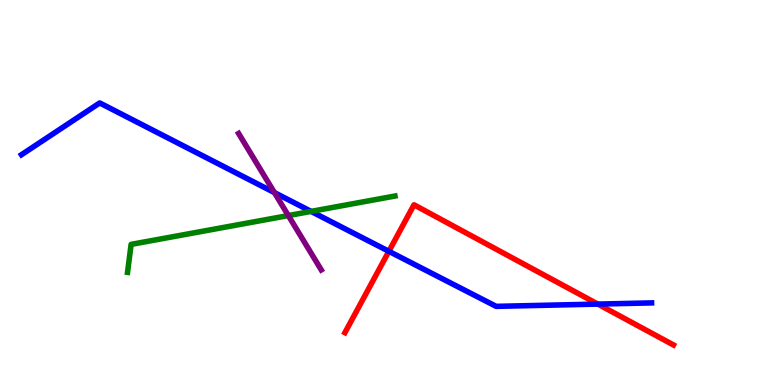[{'lines': ['blue', 'red'], 'intersections': [{'x': 5.02, 'y': 3.47}, {'x': 7.71, 'y': 2.1}]}, {'lines': ['green', 'red'], 'intersections': []}, {'lines': ['purple', 'red'], 'intersections': []}, {'lines': ['blue', 'green'], 'intersections': [{'x': 4.01, 'y': 4.51}]}, {'lines': ['blue', 'purple'], 'intersections': [{'x': 3.54, 'y': 5.0}]}, {'lines': ['green', 'purple'], 'intersections': [{'x': 3.72, 'y': 4.4}]}]